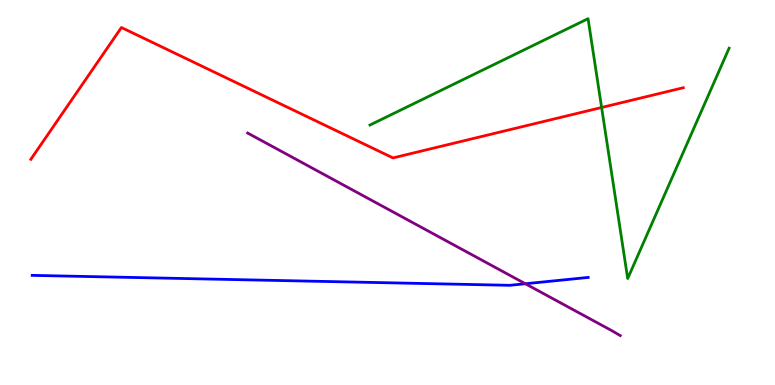[{'lines': ['blue', 'red'], 'intersections': []}, {'lines': ['green', 'red'], 'intersections': [{'x': 7.76, 'y': 7.21}]}, {'lines': ['purple', 'red'], 'intersections': []}, {'lines': ['blue', 'green'], 'intersections': []}, {'lines': ['blue', 'purple'], 'intersections': [{'x': 6.78, 'y': 2.63}]}, {'lines': ['green', 'purple'], 'intersections': []}]